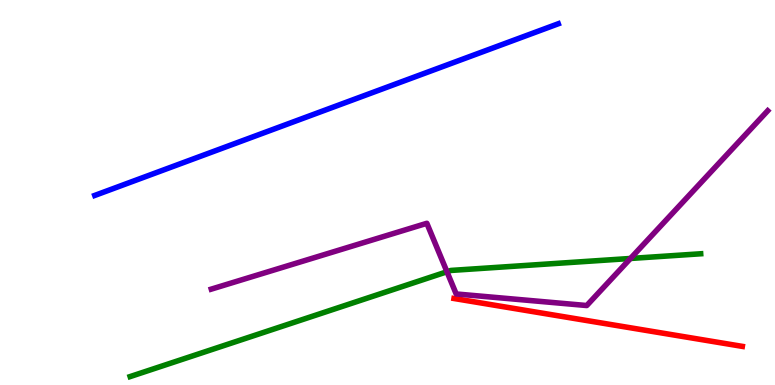[{'lines': ['blue', 'red'], 'intersections': []}, {'lines': ['green', 'red'], 'intersections': []}, {'lines': ['purple', 'red'], 'intersections': []}, {'lines': ['blue', 'green'], 'intersections': []}, {'lines': ['blue', 'purple'], 'intersections': []}, {'lines': ['green', 'purple'], 'intersections': [{'x': 5.77, 'y': 2.94}, {'x': 8.14, 'y': 3.29}]}]